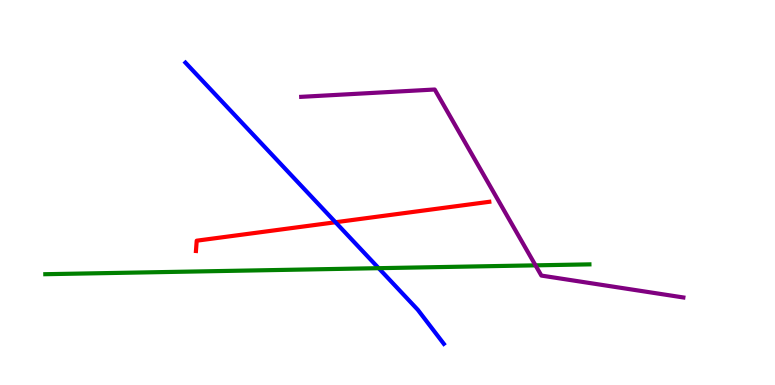[{'lines': ['blue', 'red'], 'intersections': [{'x': 4.33, 'y': 4.23}]}, {'lines': ['green', 'red'], 'intersections': []}, {'lines': ['purple', 'red'], 'intersections': []}, {'lines': ['blue', 'green'], 'intersections': [{'x': 4.89, 'y': 3.03}]}, {'lines': ['blue', 'purple'], 'intersections': []}, {'lines': ['green', 'purple'], 'intersections': [{'x': 6.91, 'y': 3.11}]}]